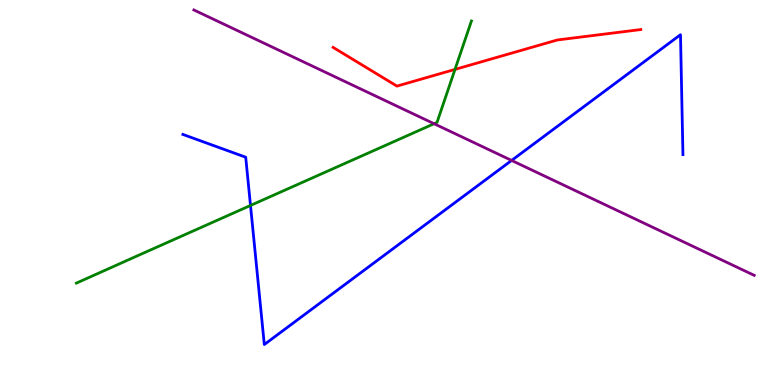[{'lines': ['blue', 'red'], 'intersections': []}, {'lines': ['green', 'red'], 'intersections': [{'x': 5.87, 'y': 8.2}]}, {'lines': ['purple', 'red'], 'intersections': []}, {'lines': ['blue', 'green'], 'intersections': [{'x': 3.23, 'y': 4.66}]}, {'lines': ['blue', 'purple'], 'intersections': [{'x': 6.6, 'y': 5.83}]}, {'lines': ['green', 'purple'], 'intersections': [{'x': 5.6, 'y': 6.79}]}]